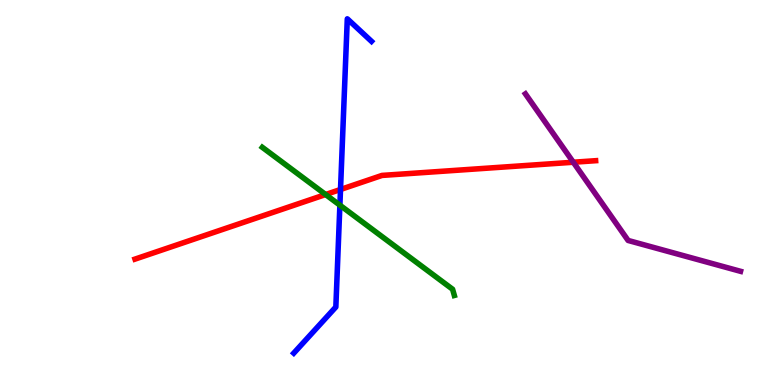[{'lines': ['blue', 'red'], 'intersections': [{'x': 4.39, 'y': 5.08}]}, {'lines': ['green', 'red'], 'intersections': [{'x': 4.2, 'y': 4.95}]}, {'lines': ['purple', 'red'], 'intersections': [{'x': 7.4, 'y': 5.79}]}, {'lines': ['blue', 'green'], 'intersections': [{'x': 4.39, 'y': 4.67}]}, {'lines': ['blue', 'purple'], 'intersections': []}, {'lines': ['green', 'purple'], 'intersections': []}]